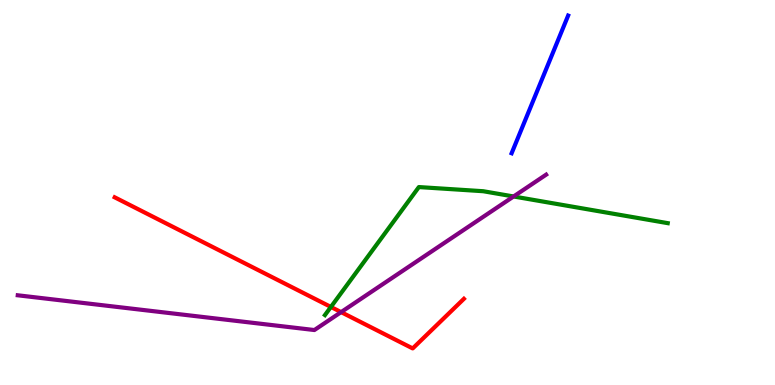[{'lines': ['blue', 'red'], 'intersections': []}, {'lines': ['green', 'red'], 'intersections': [{'x': 4.27, 'y': 2.03}]}, {'lines': ['purple', 'red'], 'intersections': [{'x': 4.4, 'y': 1.89}]}, {'lines': ['blue', 'green'], 'intersections': []}, {'lines': ['blue', 'purple'], 'intersections': []}, {'lines': ['green', 'purple'], 'intersections': [{'x': 6.63, 'y': 4.9}]}]